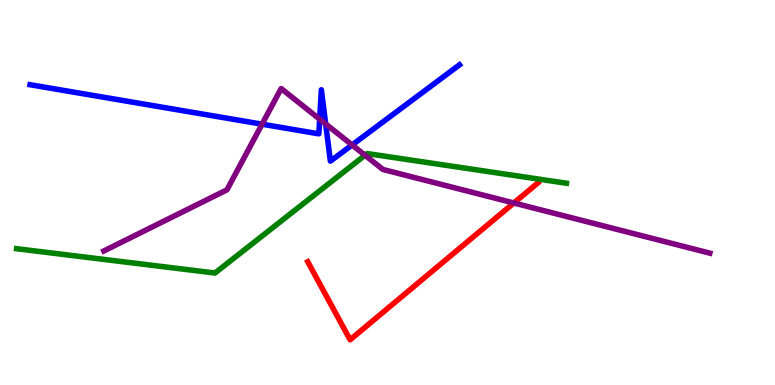[{'lines': ['blue', 'red'], 'intersections': []}, {'lines': ['green', 'red'], 'intersections': []}, {'lines': ['purple', 'red'], 'intersections': [{'x': 6.63, 'y': 4.73}]}, {'lines': ['blue', 'green'], 'intersections': []}, {'lines': ['blue', 'purple'], 'intersections': [{'x': 3.38, 'y': 6.77}, {'x': 4.12, 'y': 6.9}, {'x': 4.2, 'y': 6.78}, {'x': 4.54, 'y': 6.23}]}, {'lines': ['green', 'purple'], 'intersections': [{'x': 4.71, 'y': 5.97}]}]